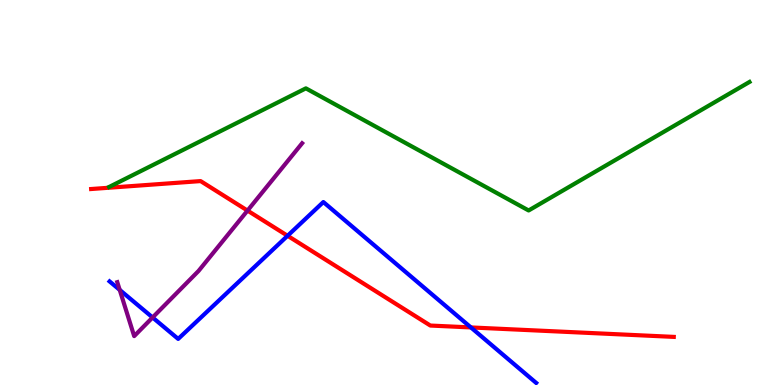[{'lines': ['blue', 'red'], 'intersections': [{'x': 3.71, 'y': 3.88}, {'x': 6.08, 'y': 1.5}]}, {'lines': ['green', 'red'], 'intersections': []}, {'lines': ['purple', 'red'], 'intersections': [{'x': 3.19, 'y': 4.53}]}, {'lines': ['blue', 'green'], 'intersections': []}, {'lines': ['blue', 'purple'], 'intersections': [{'x': 1.54, 'y': 2.47}, {'x': 1.97, 'y': 1.75}]}, {'lines': ['green', 'purple'], 'intersections': []}]